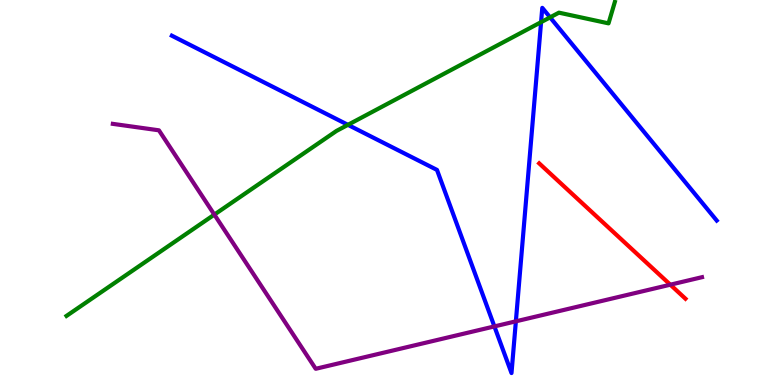[{'lines': ['blue', 'red'], 'intersections': []}, {'lines': ['green', 'red'], 'intersections': []}, {'lines': ['purple', 'red'], 'intersections': [{'x': 8.65, 'y': 2.61}]}, {'lines': ['blue', 'green'], 'intersections': [{'x': 4.49, 'y': 6.76}, {'x': 6.98, 'y': 9.42}, {'x': 7.1, 'y': 9.55}]}, {'lines': ['blue', 'purple'], 'intersections': [{'x': 6.38, 'y': 1.52}, {'x': 6.66, 'y': 1.65}]}, {'lines': ['green', 'purple'], 'intersections': [{'x': 2.77, 'y': 4.43}]}]